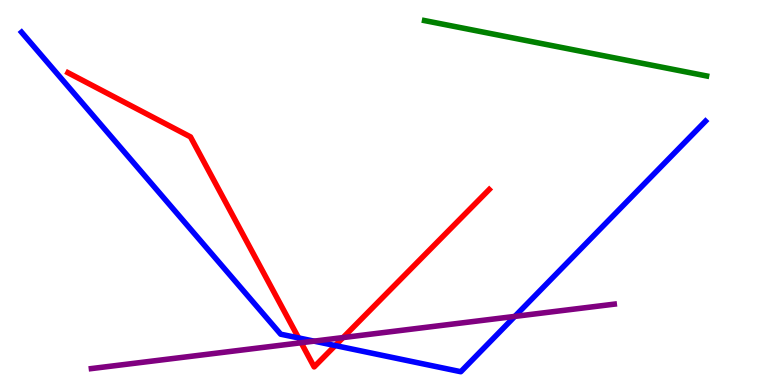[{'lines': ['blue', 'red'], 'intersections': [{'x': 3.85, 'y': 1.22}, {'x': 4.33, 'y': 1.02}]}, {'lines': ['green', 'red'], 'intersections': []}, {'lines': ['purple', 'red'], 'intersections': [{'x': 3.89, 'y': 1.1}, {'x': 4.43, 'y': 1.23}]}, {'lines': ['blue', 'green'], 'intersections': []}, {'lines': ['blue', 'purple'], 'intersections': [{'x': 4.05, 'y': 1.14}, {'x': 6.64, 'y': 1.78}]}, {'lines': ['green', 'purple'], 'intersections': []}]